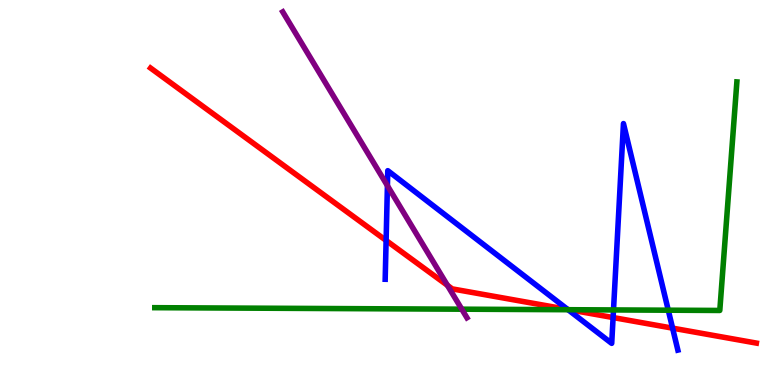[{'lines': ['blue', 'red'], 'intersections': [{'x': 4.98, 'y': 3.75}, {'x': 7.33, 'y': 1.96}, {'x': 7.91, 'y': 1.75}, {'x': 8.68, 'y': 1.48}]}, {'lines': ['green', 'red'], 'intersections': [{'x': 7.34, 'y': 1.96}]}, {'lines': ['purple', 'red'], 'intersections': [{'x': 5.77, 'y': 2.59}]}, {'lines': ['blue', 'green'], 'intersections': [{'x': 7.33, 'y': 1.96}, {'x': 7.92, 'y': 1.95}, {'x': 8.62, 'y': 1.94}]}, {'lines': ['blue', 'purple'], 'intersections': [{'x': 5.0, 'y': 5.18}]}, {'lines': ['green', 'purple'], 'intersections': [{'x': 5.96, 'y': 1.97}]}]